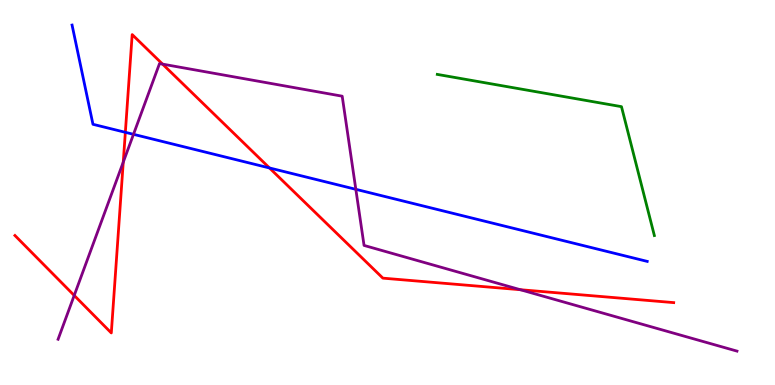[{'lines': ['blue', 'red'], 'intersections': [{'x': 1.62, 'y': 6.56}, {'x': 3.48, 'y': 5.64}]}, {'lines': ['green', 'red'], 'intersections': []}, {'lines': ['purple', 'red'], 'intersections': [{'x': 0.958, 'y': 2.33}, {'x': 1.59, 'y': 5.79}, {'x': 2.1, 'y': 8.33}, {'x': 6.71, 'y': 2.47}]}, {'lines': ['blue', 'green'], 'intersections': []}, {'lines': ['blue', 'purple'], 'intersections': [{'x': 1.72, 'y': 6.51}, {'x': 4.59, 'y': 5.08}]}, {'lines': ['green', 'purple'], 'intersections': []}]